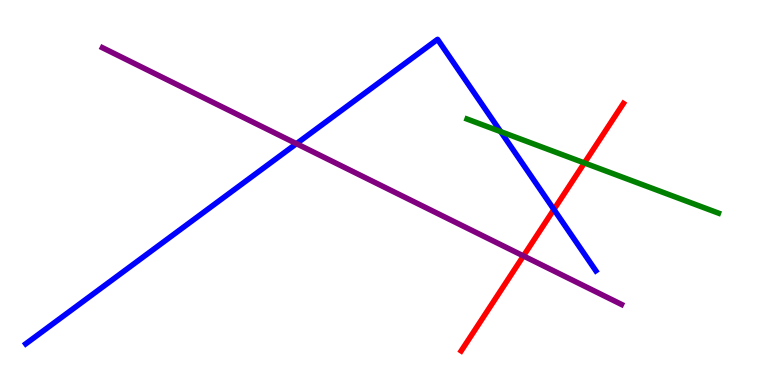[{'lines': ['blue', 'red'], 'intersections': [{'x': 7.15, 'y': 4.56}]}, {'lines': ['green', 'red'], 'intersections': [{'x': 7.54, 'y': 5.77}]}, {'lines': ['purple', 'red'], 'intersections': [{'x': 6.75, 'y': 3.35}]}, {'lines': ['blue', 'green'], 'intersections': [{'x': 6.46, 'y': 6.58}]}, {'lines': ['blue', 'purple'], 'intersections': [{'x': 3.83, 'y': 6.27}]}, {'lines': ['green', 'purple'], 'intersections': []}]